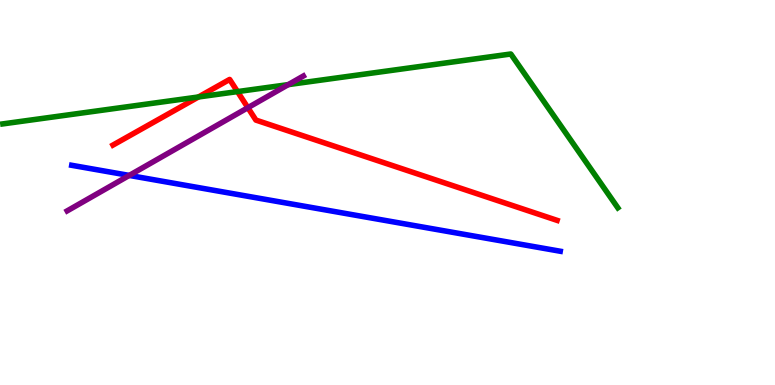[{'lines': ['blue', 'red'], 'intersections': []}, {'lines': ['green', 'red'], 'intersections': [{'x': 2.56, 'y': 7.48}, {'x': 3.06, 'y': 7.62}]}, {'lines': ['purple', 'red'], 'intersections': [{'x': 3.2, 'y': 7.2}]}, {'lines': ['blue', 'green'], 'intersections': []}, {'lines': ['blue', 'purple'], 'intersections': [{'x': 1.67, 'y': 5.44}]}, {'lines': ['green', 'purple'], 'intersections': [{'x': 3.72, 'y': 7.8}]}]